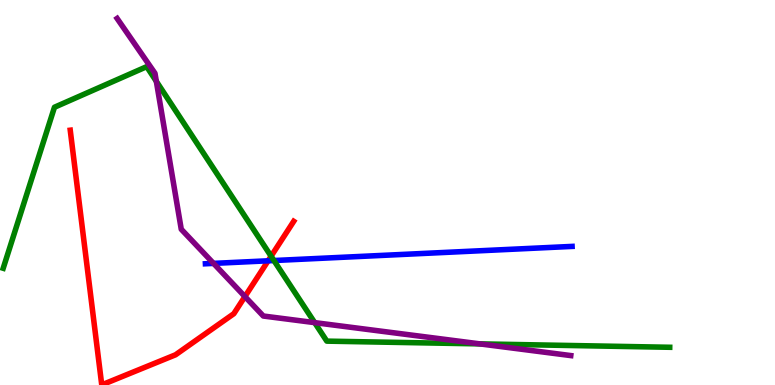[{'lines': ['blue', 'red'], 'intersections': [{'x': 3.46, 'y': 3.23}]}, {'lines': ['green', 'red'], 'intersections': [{'x': 3.5, 'y': 3.35}]}, {'lines': ['purple', 'red'], 'intersections': [{'x': 3.16, 'y': 2.3}]}, {'lines': ['blue', 'green'], 'intersections': [{'x': 3.53, 'y': 3.23}]}, {'lines': ['blue', 'purple'], 'intersections': [{'x': 2.76, 'y': 3.16}]}, {'lines': ['green', 'purple'], 'intersections': [{'x': 2.02, 'y': 7.89}, {'x': 4.06, 'y': 1.62}, {'x': 6.19, 'y': 1.07}]}]